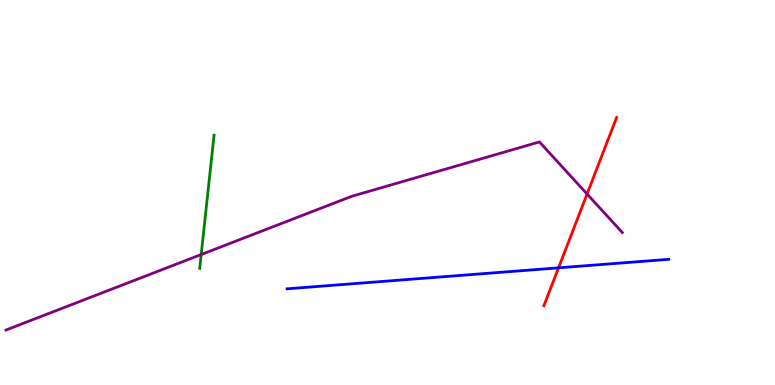[{'lines': ['blue', 'red'], 'intersections': [{'x': 7.21, 'y': 3.04}]}, {'lines': ['green', 'red'], 'intersections': []}, {'lines': ['purple', 'red'], 'intersections': [{'x': 7.57, 'y': 4.96}]}, {'lines': ['blue', 'green'], 'intersections': []}, {'lines': ['blue', 'purple'], 'intersections': []}, {'lines': ['green', 'purple'], 'intersections': [{'x': 2.6, 'y': 3.39}]}]